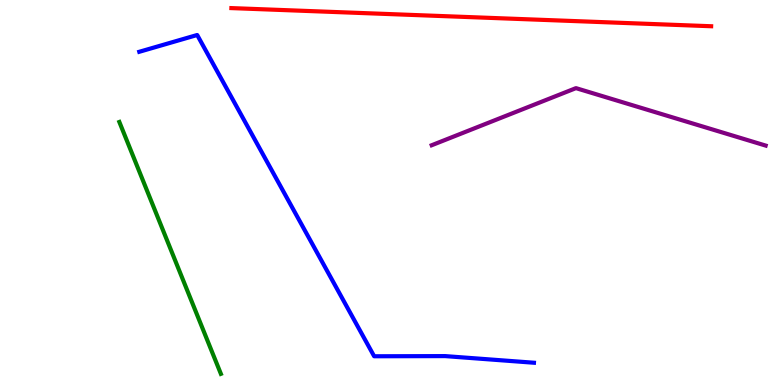[{'lines': ['blue', 'red'], 'intersections': []}, {'lines': ['green', 'red'], 'intersections': []}, {'lines': ['purple', 'red'], 'intersections': []}, {'lines': ['blue', 'green'], 'intersections': []}, {'lines': ['blue', 'purple'], 'intersections': []}, {'lines': ['green', 'purple'], 'intersections': []}]